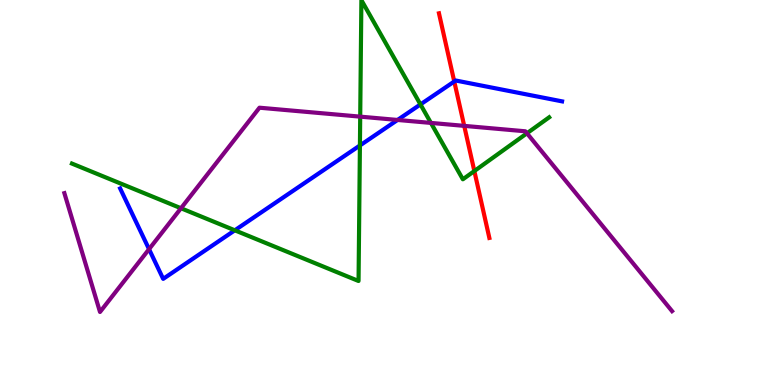[{'lines': ['blue', 'red'], 'intersections': [{'x': 5.86, 'y': 7.88}]}, {'lines': ['green', 'red'], 'intersections': [{'x': 6.12, 'y': 5.56}]}, {'lines': ['purple', 'red'], 'intersections': [{'x': 5.99, 'y': 6.73}]}, {'lines': ['blue', 'green'], 'intersections': [{'x': 3.03, 'y': 4.02}, {'x': 4.64, 'y': 6.22}, {'x': 5.43, 'y': 7.29}]}, {'lines': ['blue', 'purple'], 'intersections': [{'x': 1.92, 'y': 3.53}, {'x': 5.13, 'y': 6.88}]}, {'lines': ['green', 'purple'], 'intersections': [{'x': 2.34, 'y': 4.59}, {'x': 4.65, 'y': 6.97}, {'x': 5.56, 'y': 6.81}, {'x': 6.8, 'y': 6.54}]}]